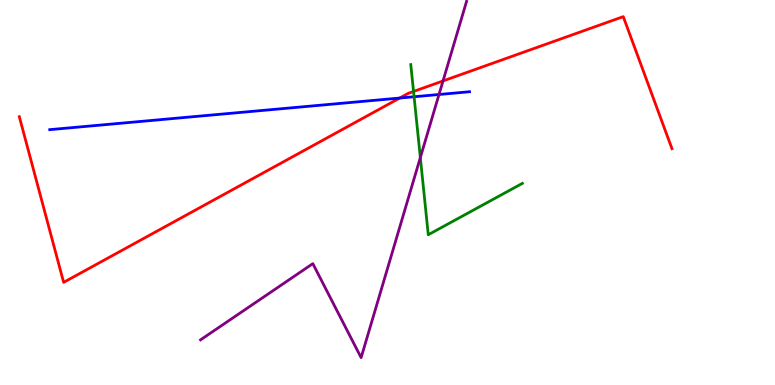[{'lines': ['blue', 'red'], 'intersections': [{'x': 5.16, 'y': 7.45}]}, {'lines': ['green', 'red'], 'intersections': [{'x': 5.34, 'y': 7.62}]}, {'lines': ['purple', 'red'], 'intersections': [{'x': 5.72, 'y': 7.9}]}, {'lines': ['blue', 'green'], 'intersections': [{'x': 5.34, 'y': 7.49}]}, {'lines': ['blue', 'purple'], 'intersections': [{'x': 5.66, 'y': 7.55}]}, {'lines': ['green', 'purple'], 'intersections': [{'x': 5.42, 'y': 5.91}]}]